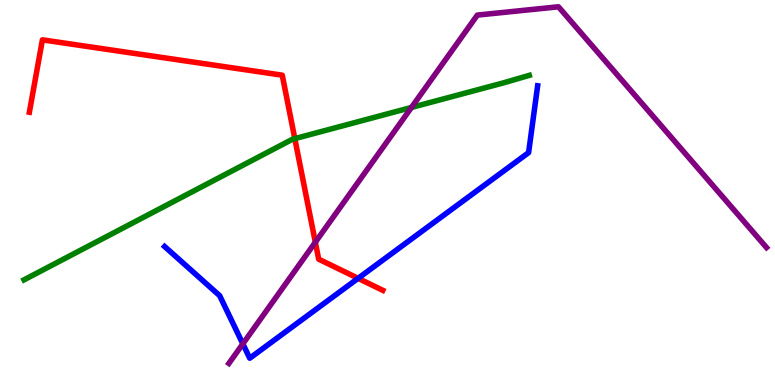[{'lines': ['blue', 'red'], 'intersections': [{'x': 4.62, 'y': 2.77}]}, {'lines': ['green', 'red'], 'intersections': [{'x': 3.8, 'y': 6.4}]}, {'lines': ['purple', 'red'], 'intersections': [{'x': 4.07, 'y': 3.71}]}, {'lines': ['blue', 'green'], 'intersections': []}, {'lines': ['blue', 'purple'], 'intersections': [{'x': 3.13, 'y': 1.07}]}, {'lines': ['green', 'purple'], 'intersections': [{'x': 5.31, 'y': 7.21}]}]